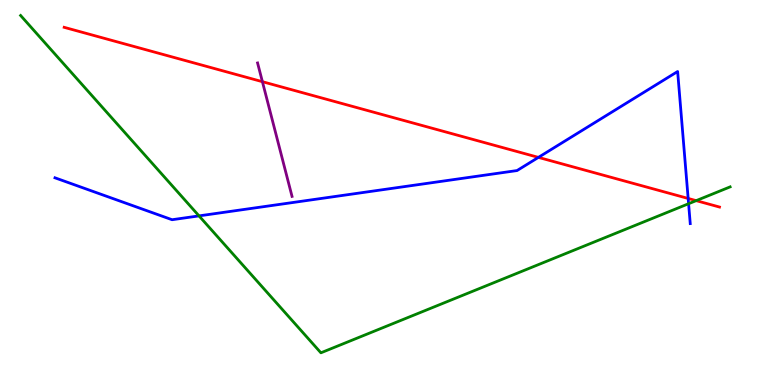[{'lines': ['blue', 'red'], 'intersections': [{'x': 6.95, 'y': 5.91}, {'x': 8.88, 'y': 4.85}]}, {'lines': ['green', 'red'], 'intersections': [{'x': 8.98, 'y': 4.79}]}, {'lines': ['purple', 'red'], 'intersections': [{'x': 3.39, 'y': 7.88}]}, {'lines': ['blue', 'green'], 'intersections': [{'x': 2.57, 'y': 4.39}, {'x': 8.89, 'y': 4.71}]}, {'lines': ['blue', 'purple'], 'intersections': []}, {'lines': ['green', 'purple'], 'intersections': []}]